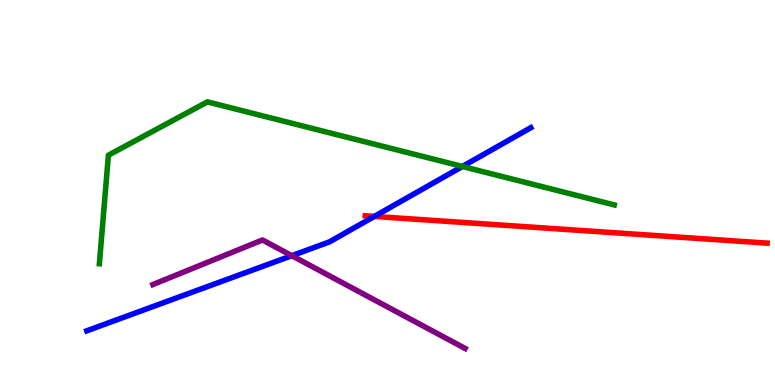[{'lines': ['blue', 'red'], 'intersections': [{'x': 4.83, 'y': 4.38}]}, {'lines': ['green', 'red'], 'intersections': []}, {'lines': ['purple', 'red'], 'intersections': []}, {'lines': ['blue', 'green'], 'intersections': [{'x': 5.97, 'y': 5.68}]}, {'lines': ['blue', 'purple'], 'intersections': [{'x': 3.77, 'y': 3.36}]}, {'lines': ['green', 'purple'], 'intersections': []}]